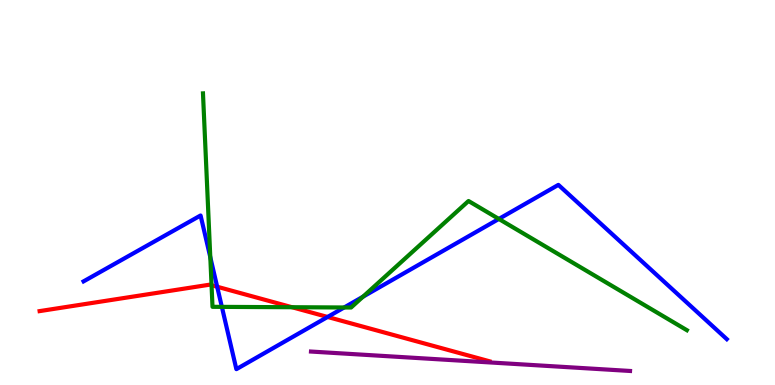[{'lines': ['blue', 'red'], 'intersections': [{'x': 2.8, 'y': 2.55}, {'x': 4.23, 'y': 1.77}]}, {'lines': ['green', 'red'], 'intersections': [{'x': 2.73, 'y': 2.59}, {'x': 3.77, 'y': 2.02}]}, {'lines': ['purple', 'red'], 'intersections': []}, {'lines': ['blue', 'green'], 'intersections': [{'x': 2.71, 'y': 3.32}, {'x': 2.86, 'y': 2.03}, {'x': 4.44, 'y': 2.01}, {'x': 4.68, 'y': 2.29}, {'x': 6.44, 'y': 4.31}]}, {'lines': ['blue', 'purple'], 'intersections': []}, {'lines': ['green', 'purple'], 'intersections': []}]